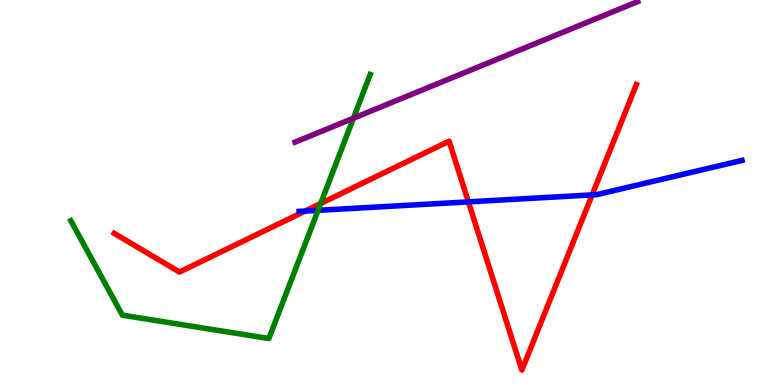[{'lines': ['blue', 'red'], 'intersections': [{'x': 3.94, 'y': 4.52}, {'x': 6.04, 'y': 4.76}, {'x': 7.64, 'y': 4.94}]}, {'lines': ['green', 'red'], 'intersections': [{'x': 4.14, 'y': 4.71}]}, {'lines': ['purple', 'red'], 'intersections': []}, {'lines': ['blue', 'green'], 'intersections': [{'x': 4.1, 'y': 4.54}]}, {'lines': ['blue', 'purple'], 'intersections': []}, {'lines': ['green', 'purple'], 'intersections': [{'x': 4.56, 'y': 6.93}]}]